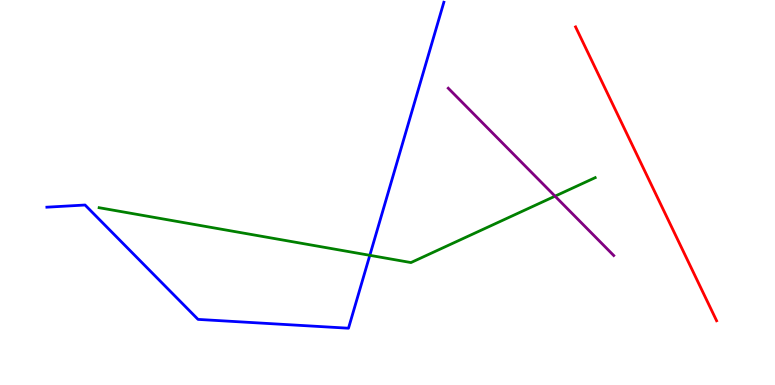[{'lines': ['blue', 'red'], 'intersections': []}, {'lines': ['green', 'red'], 'intersections': []}, {'lines': ['purple', 'red'], 'intersections': []}, {'lines': ['blue', 'green'], 'intersections': [{'x': 4.77, 'y': 3.37}]}, {'lines': ['blue', 'purple'], 'intersections': []}, {'lines': ['green', 'purple'], 'intersections': [{'x': 7.16, 'y': 4.9}]}]